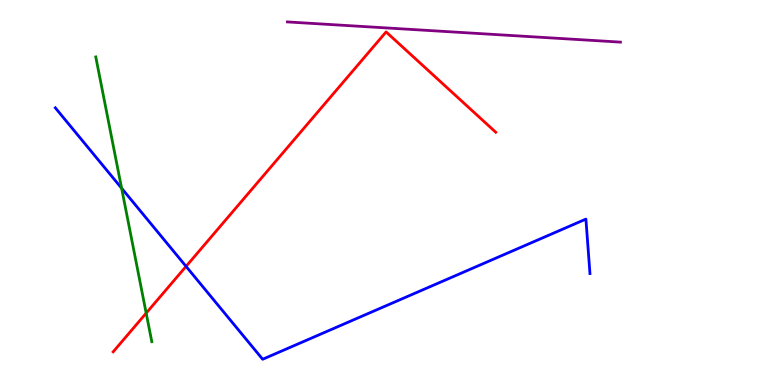[{'lines': ['blue', 'red'], 'intersections': [{'x': 2.4, 'y': 3.08}]}, {'lines': ['green', 'red'], 'intersections': [{'x': 1.89, 'y': 1.87}]}, {'lines': ['purple', 'red'], 'intersections': []}, {'lines': ['blue', 'green'], 'intersections': [{'x': 1.57, 'y': 5.11}]}, {'lines': ['blue', 'purple'], 'intersections': []}, {'lines': ['green', 'purple'], 'intersections': []}]